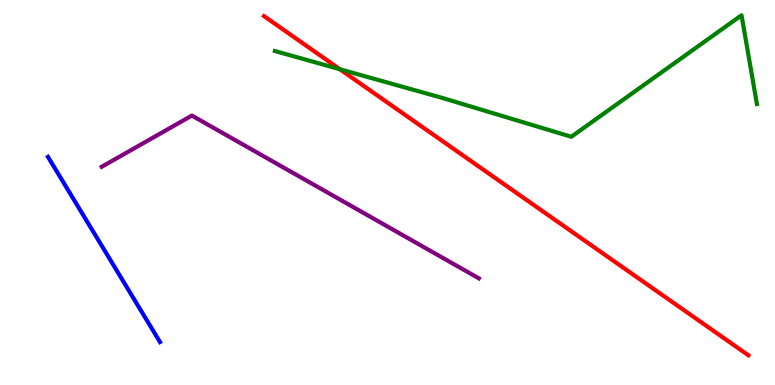[{'lines': ['blue', 'red'], 'intersections': []}, {'lines': ['green', 'red'], 'intersections': [{'x': 4.39, 'y': 8.2}]}, {'lines': ['purple', 'red'], 'intersections': []}, {'lines': ['blue', 'green'], 'intersections': []}, {'lines': ['blue', 'purple'], 'intersections': []}, {'lines': ['green', 'purple'], 'intersections': []}]